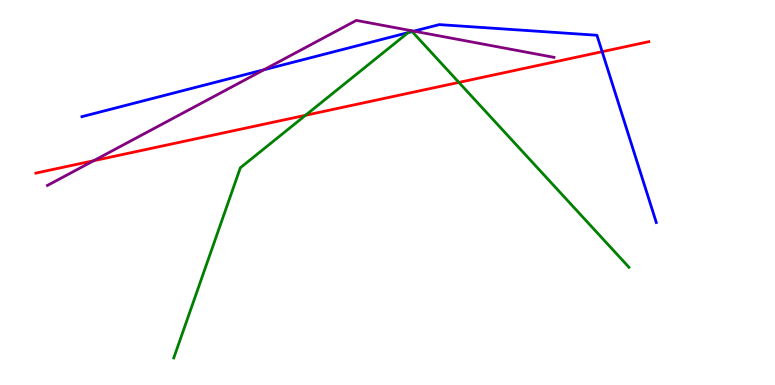[{'lines': ['blue', 'red'], 'intersections': [{'x': 7.77, 'y': 8.66}]}, {'lines': ['green', 'red'], 'intersections': [{'x': 3.94, 'y': 7.01}, {'x': 5.92, 'y': 7.86}]}, {'lines': ['purple', 'red'], 'intersections': [{'x': 1.21, 'y': 5.83}]}, {'lines': ['blue', 'green'], 'intersections': [{'x': 5.27, 'y': 9.15}, {'x': 5.32, 'y': 9.18}]}, {'lines': ['blue', 'purple'], 'intersections': [{'x': 3.41, 'y': 8.19}, {'x': 5.34, 'y': 9.19}]}, {'lines': ['green', 'purple'], 'intersections': [{'x': 5.3, 'y': 9.21}, {'x': 5.31, 'y': 9.2}]}]